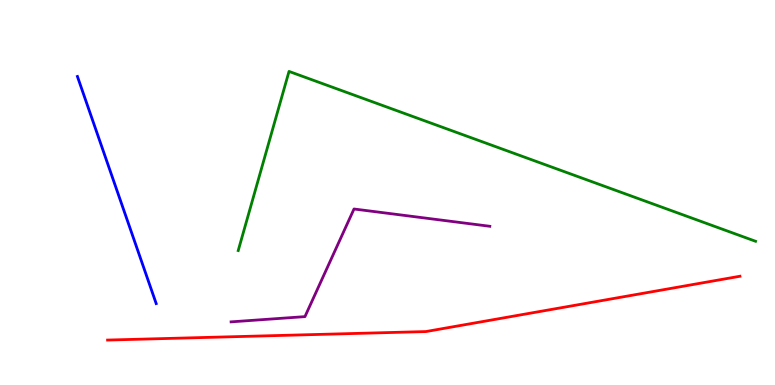[{'lines': ['blue', 'red'], 'intersections': []}, {'lines': ['green', 'red'], 'intersections': []}, {'lines': ['purple', 'red'], 'intersections': []}, {'lines': ['blue', 'green'], 'intersections': []}, {'lines': ['blue', 'purple'], 'intersections': []}, {'lines': ['green', 'purple'], 'intersections': []}]